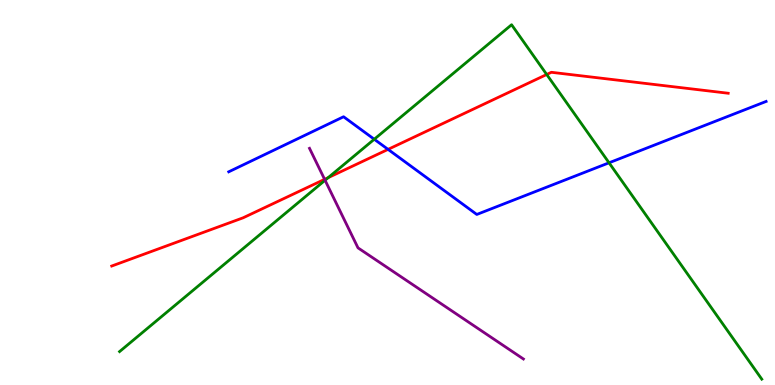[{'lines': ['blue', 'red'], 'intersections': [{'x': 5.01, 'y': 6.12}]}, {'lines': ['green', 'red'], 'intersections': [{'x': 4.24, 'y': 5.39}, {'x': 7.05, 'y': 8.07}]}, {'lines': ['purple', 'red'], 'intersections': [{'x': 4.19, 'y': 5.34}]}, {'lines': ['blue', 'green'], 'intersections': [{'x': 4.83, 'y': 6.38}, {'x': 7.86, 'y': 5.77}]}, {'lines': ['blue', 'purple'], 'intersections': []}, {'lines': ['green', 'purple'], 'intersections': [{'x': 4.19, 'y': 5.32}]}]